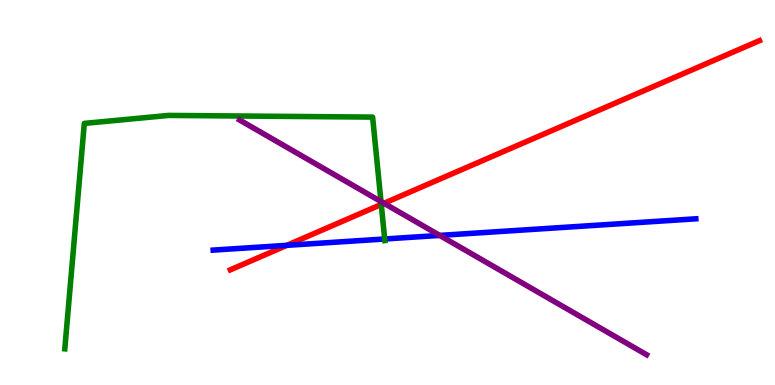[{'lines': ['blue', 'red'], 'intersections': [{'x': 3.7, 'y': 3.63}]}, {'lines': ['green', 'red'], 'intersections': [{'x': 4.92, 'y': 4.69}]}, {'lines': ['purple', 'red'], 'intersections': [{'x': 4.95, 'y': 4.72}]}, {'lines': ['blue', 'green'], 'intersections': [{'x': 4.96, 'y': 3.79}]}, {'lines': ['blue', 'purple'], 'intersections': [{'x': 5.67, 'y': 3.89}]}, {'lines': ['green', 'purple'], 'intersections': [{'x': 4.92, 'y': 4.77}]}]